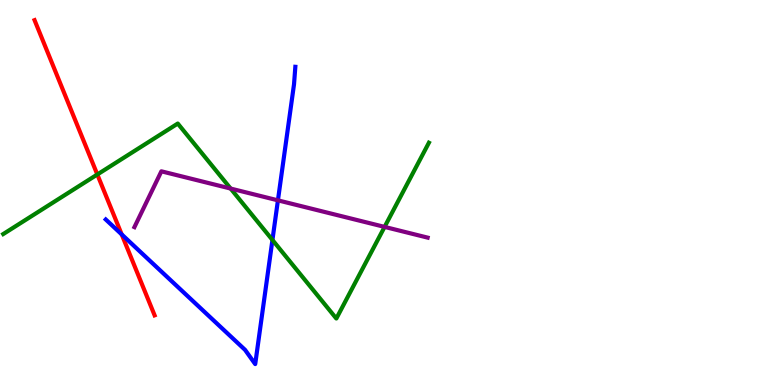[{'lines': ['blue', 'red'], 'intersections': [{'x': 1.57, 'y': 3.91}]}, {'lines': ['green', 'red'], 'intersections': [{'x': 1.26, 'y': 5.47}]}, {'lines': ['purple', 'red'], 'intersections': []}, {'lines': ['blue', 'green'], 'intersections': [{'x': 3.52, 'y': 3.77}]}, {'lines': ['blue', 'purple'], 'intersections': [{'x': 3.59, 'y': 4.8}]}, {'lines': ['green', 'purple'], 'intersections': [{'x': 2.98, 'y': 5.1}, {'x': 4.96, 'y': 4.11}]}]